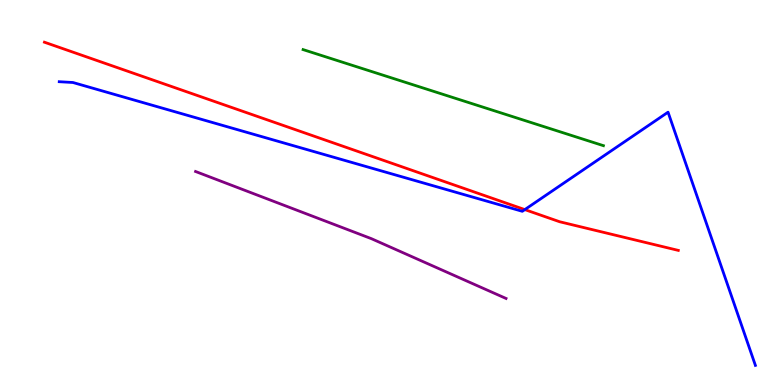[{'lines': ['blue', 'red'], 'intersections': [{'x': 6.77, 'y': 4.56}]}, {'lines': ['green', 'red'], 'intersections': []}, {'lines': ['purple', 'red'], 'intersections': []}, {'lines': ['blue', 'green'], 'intersections': []}, {'lines': ['blue', 'purple'], 'intersections': []}, {'lines': ['green', 'purple'], 'intersections': []}]